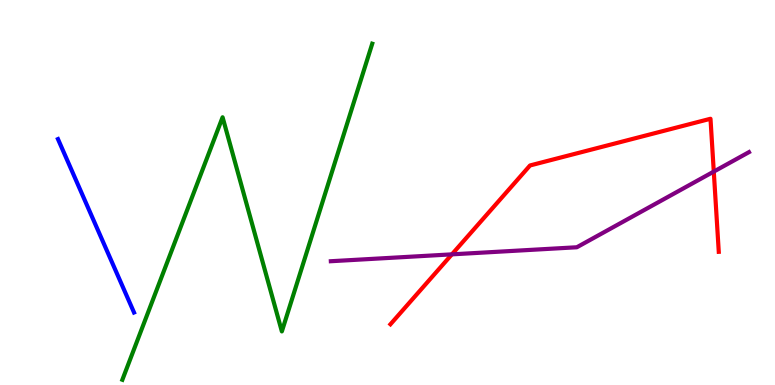[{'lines': ['blue', 'red'], 'intersections': []}, {'lines': ['green', 'red'], 'intersections': []}, {'lines': ['purple', 'red'], 'intersections': [{'x': 5.83, 'y': 3.39}, {'x': 9.21, 'y': 5.54}]}, {'lines': ['blue', 'green'], 'intersections': []}, {'lines': ['blue', 'purple'], 'intersections': []}, {'lines': ['green', 'purple'], 'intersections': []}]